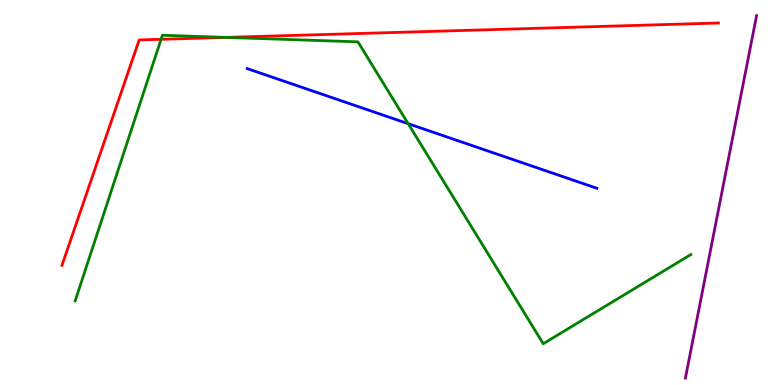[{'lines': ['blue', 'red'], 'intersections': []}, {'lines': ['green', 'red'], 'intersections': [{'x': 2.08, 'y': 8.98}, {'x': 2.92, 'y': 9.03}]}, {'lines': ['purple', 'red'], 'intersections': []}, {'lines': ['blue', 'green'], 'intersections': [{'x': 5.27, 'y': 6.79}]}, {'lines': ['blue', 'purple'], 'intersections': []}, {'lines': ['green', 'purple'], 'intersections': []}]